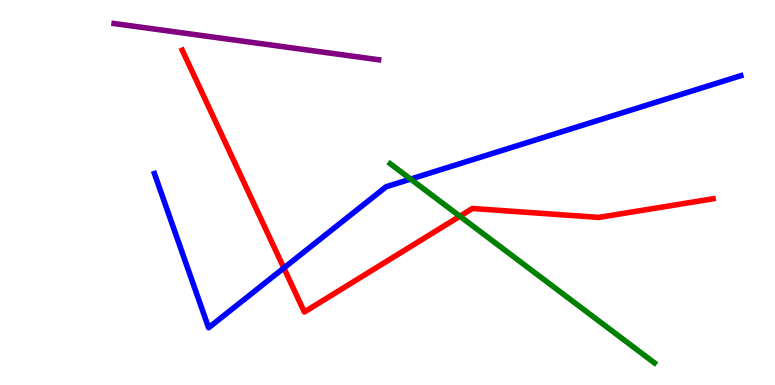[{'lines': ['blue', 'red'], 'intersections': [{'x': 3.66, 'y': 3.04}]}, {'lines': ['green', 'red'], 'intersections': [{'x': 5.93, 'y': 4.38}]}, {'lines': ['purple', 'red'], 'intersections': []}, {'lines': ['blue', 'green'], 'intersections': [{'x': 5.3, 'y': 5.35}]}, {'lines': ['blue', 'purple'], 'intersections': []}, {'lines': ['green', 'purple'], 'intersections': []}]